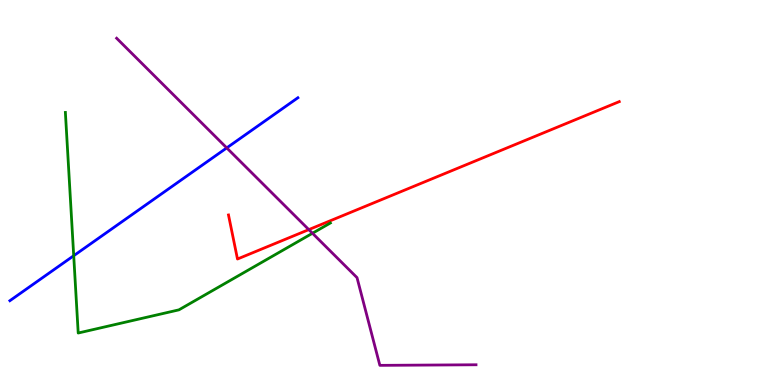[{'lines': ['blue', 'red'], 'intersections': []}, {'lines': ['green', 'red'], 'intersections': []}, {'lines': ['purple', 'red'], 'intersections': [{'x': 3.98, 'y': 4.04}]}, {'lines': ['blue', 'green'], 'intersections': [{'x': 0.951, 'y': 3.36}]}, {'lines': ['blue', 'purple'], 'intersections': [{'x': 2.93, 'y': 6.16}]}, {'lines': ['green', 'purple'], 'intersections': [{'x': 4.03, 'y': 3.94}]}]